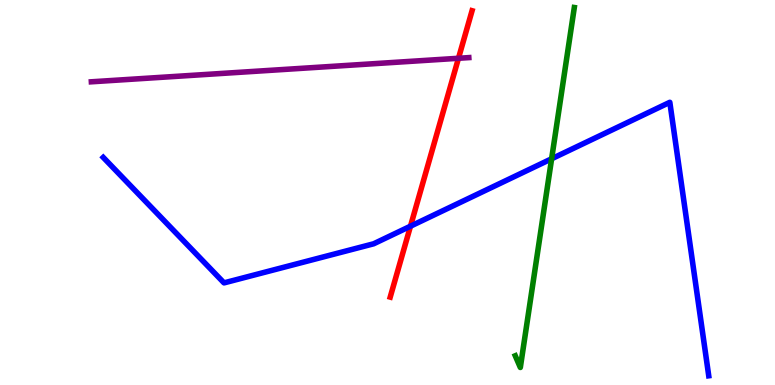[{'lines': ['blue', 'red'], 'intersections': [{'x': 5.3, 'y': 4.12}]}, {'lines': ['green', 'red'], 'intersections': []}, {'lines': ['purple', 'red'], 'intersections': [{'x': 5.92, 'y': 8.49}]}, {'lines': ['blue', 'green'], 'intersections': [{'x': 7.12, 'y': 5.88}]}, {'lines': ['blue', 'purple'], 'intersections': []}, {'lines': ['green', 'purple'], 'intersections': []}]